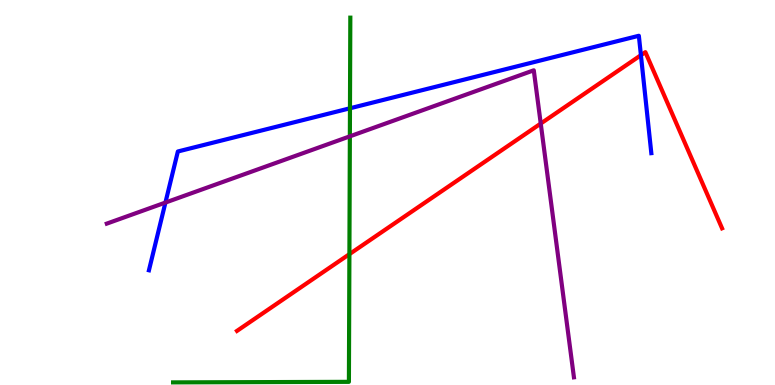[{'lines': ['blue', 'red'], 'intersections': [{'x': 8.27, 'y': 8.57}]}, {'lines': ['green', 'red'], 'intersections': [{'x': 4.51, 'y': 3.4}]}, {'lines': ['purple', 'red'], 'intersections': [{'x': 6.98, 'y': 6.79}]}, {'lines': ['blue', 'green'], 'intersections': [{'x': 4.52, 'y': 7.19}]}, {'lines': ['blue', 'purple'], 'intersections': [{'x': 2.13, 'y': 4.74}]}, {'lines': ['green', 'purple'], 'intersections': [{'x': 4.51, 'y': 6.46}]}]